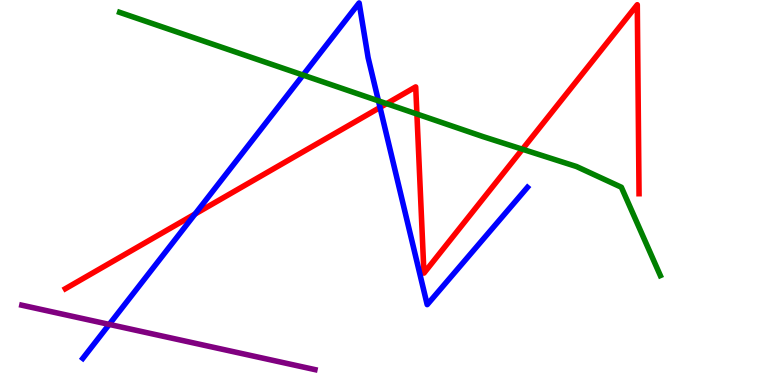[{'lines': ['blue', 'red'], 'intersections': [{'x': 2.52, 'y': 4.44}, {'x': 4.9, 'y': 7.21}]}, {'lines': ['green', 'red'], 'intersections': [{'x': 4.99, 'y': 7.31}, {'x': 5.38, 'y': 7.04}, {'x': 6.74, 'y': 6.12}]}, {'lines': ['purple', 'red'], 'intersections': []}, {'lines': ['blue', 'green'], 'intersections': [{'x': 3.91, 'y': 8.05}, {'x': 4.88, 'y': 7.38}]}, {'lines': ['blue', 'purple'], 'intersections': [{'x': 1.41, 'y': 1.57}]}, {'lines': ['green', 'purple'], 'intersections': []}]